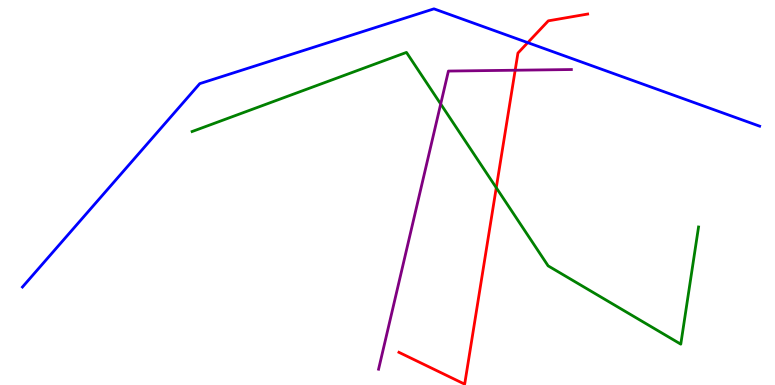[{'lines': ['blue', 'red'], 'intersections': [{'x': 6.81, 'y': 8.89}]}, {'lines': ['green', 'red'], 'intersections': [{'x': 6.4, 'y': 5.12}]}, {'lines': ['purple', 'red'], 'intersections': [{'x': 6.65, 'y': 8.18}]}, {'lines': ['blue', 'green'], 'intersections': []}, {'lines': ['blue', 'purple'], 'intersections': []}, {'lines': ['green', 'purple'], 'intersections': [{'x': 5.69, 'y': 7.3}]}]